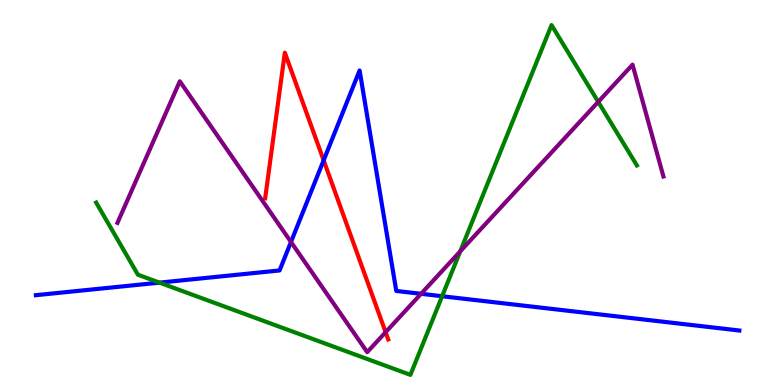[{'lines': ['blue', 'red'], 'intersections': [{'x': 4.18, 'y': 5.84}]}, {'lines': ['green', 'red'], 'intersections': []}, {'lines': ['purple', 'red'], 'intersections': [{'x': 4.98, 'y': 1.37}]}, {'lines': ['blue', 'green'], 'intersections': [{'x': 2.06, 'y': 2.66}, {'x': 5.7, 'y': 2.31}]}, {'lines': ['blue', 'purple'], 'intersections': [{'x': 3.75, 'y': 3.71}, {'x': 5.43, 'y': 2.37}]}, {'lines': ['green', 'purple'], 'intersections': [{'x': 5.94, 'y': 3.47}, {'x': 7.72, 'y': 7.35}]}]